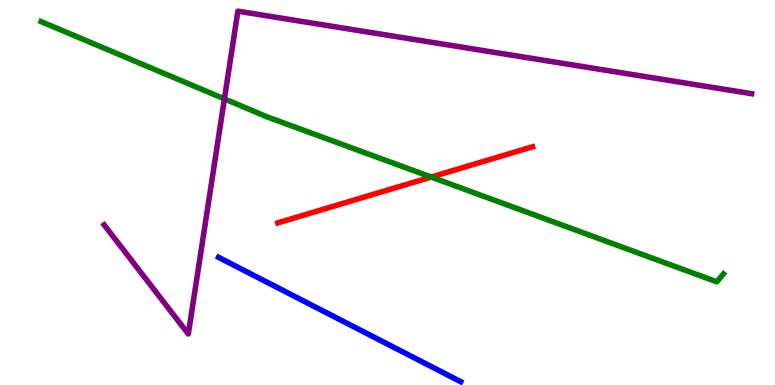[{'lines': ['blue', 'red'], 'intersections': []}, {'lines': ['green', 'red'], 'intersections': [{'x': 5.56, 'y': 5.4}]}, {'lines': ['purple', 'red'], 'intersections': []}, {'lines': ['blue', 'green'], 'intersections': []}, {'lines': ['blue', 'purple'], 'intersections': []}, {'lines': ['green', 'purple'], 'intersections': [{'x': 2.9, 'y': 7.43}]}]